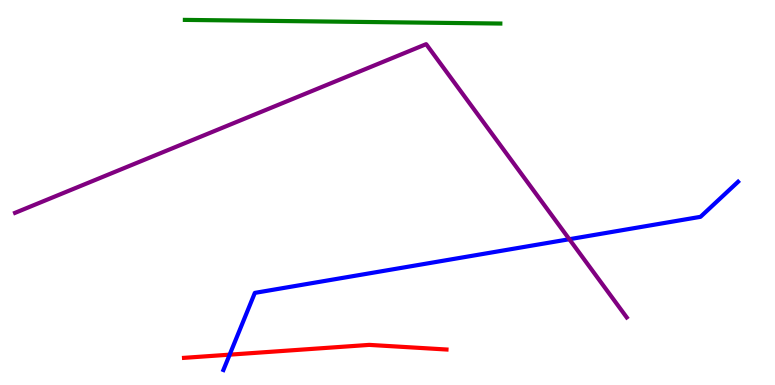[{'lines': ['blue', 'red'], 'intersections': [{'x': 2.96, 'y': 0.788}]}, {'lines': ['green', 'red'], 'intersections': []}, {'lines': ['purple', 'red'], 'intersections': []}, {'lines': ['blue', 'green'], 'intersections': []}, {'lines': ['blue', 'purple'], 'intersections': [{'x': 7.35, 'y': 3.79}]}, {'lines': ['green', 'purple'], 'intersections': []}]